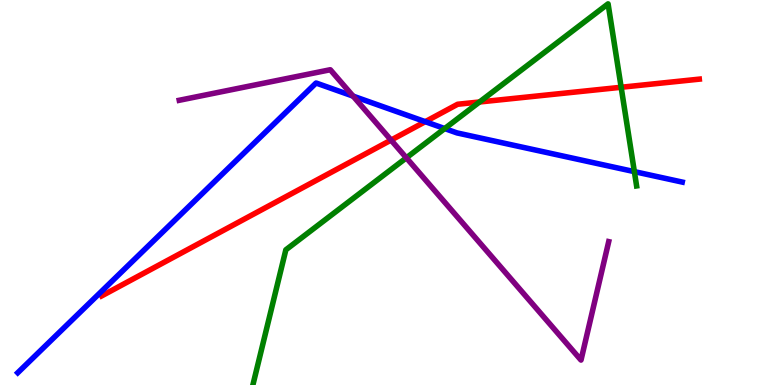[{'lines': ['blue', 'red'], 'intersections': [{'x': 5.49, 'y': 6.84}]}, {'lines': ['green', 'red'], 'intersections': [{'x': 6.19, 'y': 7.35}, {'x': 8.01, 'y': 7.73}]}, {'lines': ['purple', 'red'], 'intersections': [{'x': 5.05, 'y': 6.36}]}, {'lines': ['blue', 'green'], 'intersections': [{'x': 5.74, 'y': 6.66}, {'x': 8.19, 'y': 5.54}]}, {'lines': ['blue', 'purple'], 'intersections': [{'x': 4.56, 'y': 7.5}]}, {'lines': ['green', 'purple'], 'intersections': [{'x': 5.24, 'y': 5.9}]}]